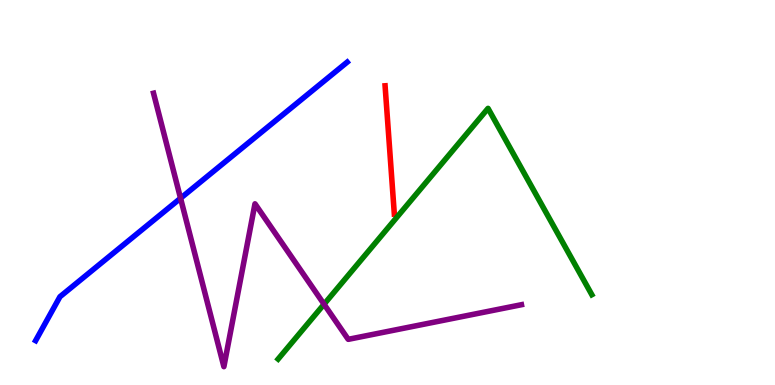[{'lines': ['blue', 'red'], 'intersections': []}, {'lines': ['green', 'red'], 'intersections': []}, {'lines': ['purple', 'red'], 'intersections': []}, {'lines': ['blue', 'green'], 'intersections': []}, {'lines': ['blue', 'purple'], 'intersections': [{'x': 2.33, 'y': 4.85}]}, {'lines': ['green', 'purple'], 'intersections': [{'x': 4.18, 'y': 2.1}]}]